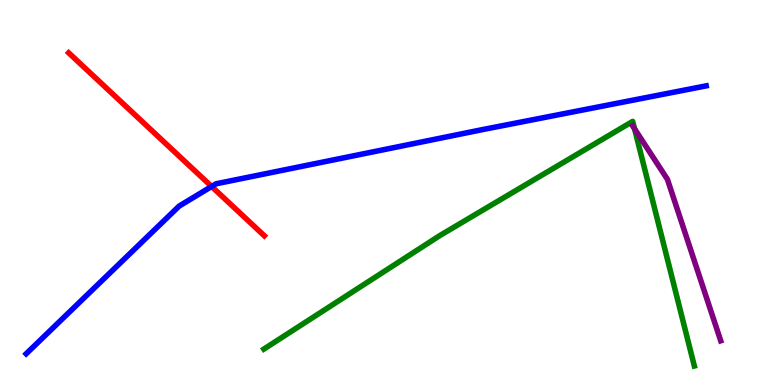[{'lines': ['blue', 'red'], 'intersections': [{'x': 2.73, 'y': 5.16}]}, {'lines': ['green', 'red'], 'intersections': []}, {'lines': ['purple', 'red'], 'intersections': []}, {'lines': ['blue', 'green'], 'intersections': []}, {'lines': ['blue', 'purple'], 'intersections': []}, {'lines': ['green', 'purple'], 'intersections': [{'x': 8.19, 'y': 6.66}]}]